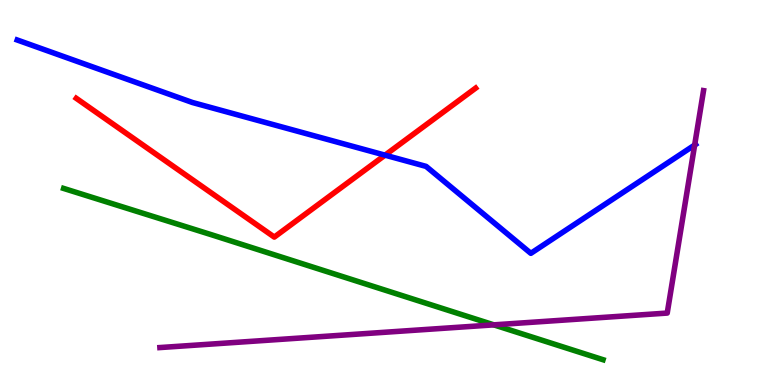[{'lines': ['blue', 'red'], 'intersections': [{'x': 4.97, 'y': 5.97}]}, {'lines': ['green', 'red'], 'intersections': []}, {'lines': ['purple', 'red'], 'intersections': []}, {'lines': ['blue', 'green'], 'intersections': []}, {'lines': ['blue', 'purple'], 'intersections': [{'x': 8.96, 'y': 6.23}]}, {'lines': ['green', 'purple'], 'intersections': [{'x': 6.37, 'y': 1.56}]}]